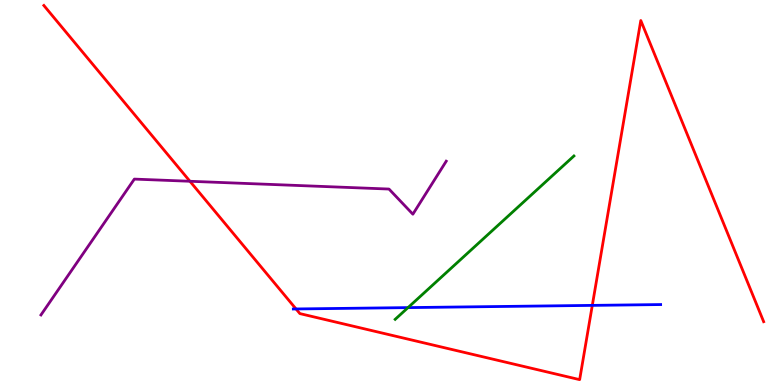[{'lines': ['blue', 'red'], 'intersections': [{'x': 3.82, 'y': 1.98}, {'x': 7.64, 'y': 2.07}]}, {'lines': ['green', 'red'], 'intersections': []}, {'lines': ['purple', 'red'], 'intersections': [{'x': 2.45, 'y': 5.29}]}, {'lines': ['blue', 'green'], 'intersections': [{'x': 5.26, 'y': 2.01}]}, {'lines': ['blue', 'purple'], 'intersections': []}, {'lines': ['green', 'purple'], 'intersections': []}]